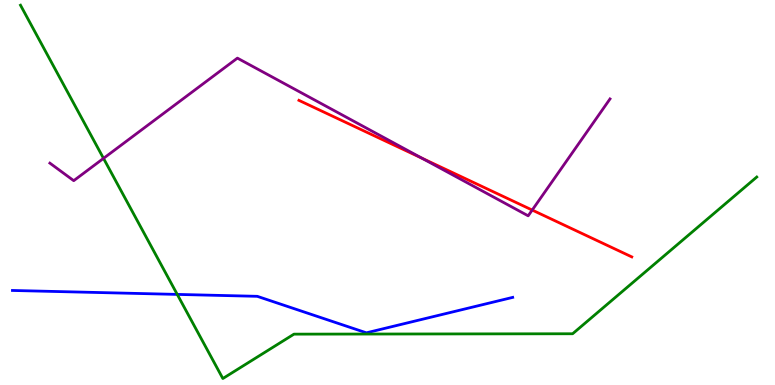[{'lines': ['blue', 'red'], 'intersections': []}, {'lines': ['green', 'red'], 'intersections': []}, {'lines': ['purple', 'red'], 'intersections': [{'x': 5.44, 'y': 5.89}, {'x': 6.87, 'y': 4.54}]}, {'lines': ['blue', 'green'], 'intersections': [{'x': 2.29, 'y': 2.35}]}, {'lines': ['blue', 'purple'], 'intersections': []}, {'lines': ['green', 'purple'], 'intersections': [{'x': 1.34, 'y': 5.89}]}]